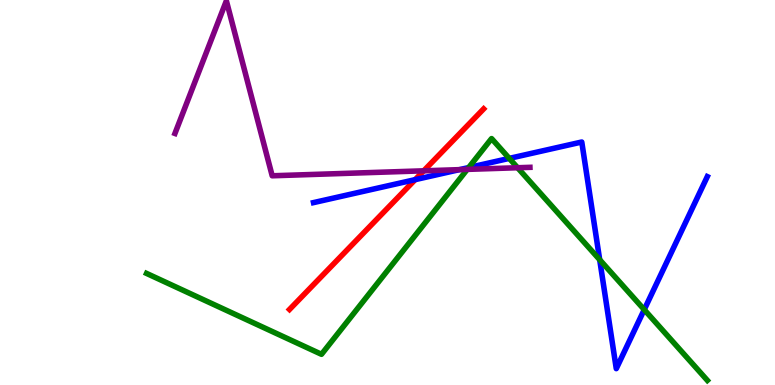[{'lines': ['blue', 'red'], 'intersections': [{'x': 5.36, 'y': 5.33}]}, {'lines': ['green', 'red'], 'intersections': []}, {'lines': ['purple', 'red'], 'intersections': [{'x': 5.47, 'y': 5.56}]}, {'lines': ['blue', 'green'], 'intersections': [{'x': 6.05, 'y': 5.65}, {'x': 6.57, 'y': 5.89}, {'x': 7.74, 'y': 3.25}, {'x': 8.31, 'y': 1.96}]}, {'lines': ['blue', 'purple'], 'intersections': [{'x': 5.93, 'y': 5.59}]}, {'lines': ['green', 'purple'], 'intersections': [{'x': 6.03, 'y': 5.6}, {'x': 6.68, 'y': 5.64}]}]